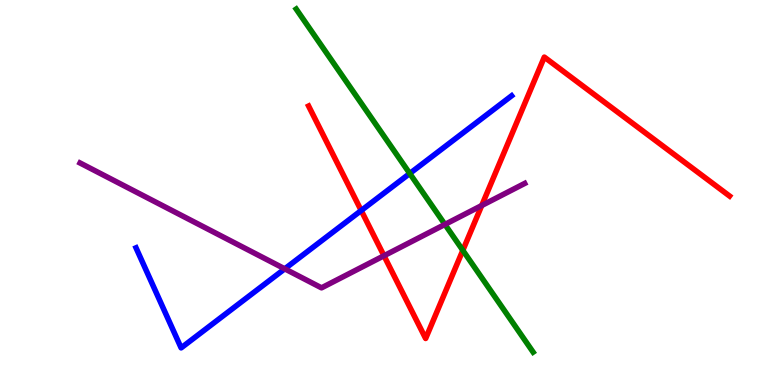[{'lines': ['blue', 'red'], 'intersections': [{'x': 4.66, 'y': 4.53}]}, {'lines': ['green', 'red'], 'intersections': [{'x': 5.97, 'y': 3.5}]}, {'lines': ['purple', 'red'], 'intersections': [{'x': 4.95, 'y': 3.36}, {'x': 6.22, 'y': 4.66}]}, {'lines': ['blue', 'green'], 'intersections': [{'x': 5.29, 'y': 5.49}]}, {'lines': ['blue', 'purple'], 'intersections': [{'x': 3.67, 'y': 3.02}]}, {'lines': ['green', 'purple'], 'intersections': [{'x': 5.74, 'y': 4.17}]}]